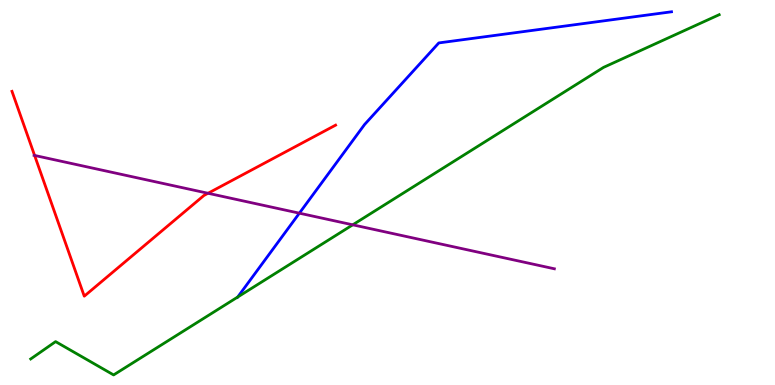[{'lines': ['blue', 'red'], 'intersections': []}, {'lines': ['green', 'red'], 'intersections': []}, {'lines': ['purple', 'red'], 'intersections': [{'x': 0.446, 'y': 5.96}, {'x': 2.68, 'y': 4.98}]}, {'lines': ['blue', 'green'], 'intersections': [{'x': 3.07, 'y': 2.29}]}, {'lines': ['blue', 'purple'], 'intersections': [{'x': 3.86, 'y': 4.46}]}, {'lines': ['green', 'purple'], 'intersections': [{'x': 4.55, 'y': 4.16}]}]